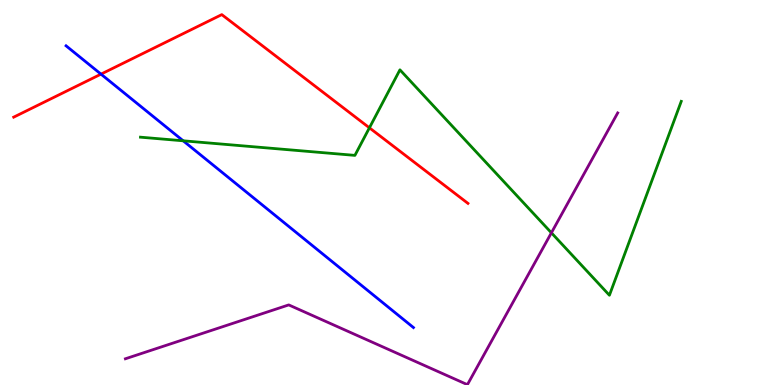[{'lines': ['blue', 'red'], 'intersections': [{'x': 1.3, 'y': 8.07}]}, {'lines': ['green', 'red'], 'intersections': [{'x': 4.77, 'y': 6.68}]}, {'lines': ['purple', 'red'], 'intersections': []}, {'lines': ['blue', 'green'], 'intersections': [{'x': 2.36, 'y': 6.34}]}, {'lines': ['blue', 'purple'], 'intersections': []}, {'lines': ['green', 'purple'], 'intersections': [{'x': 7.11, 'y': 3.95}]}]